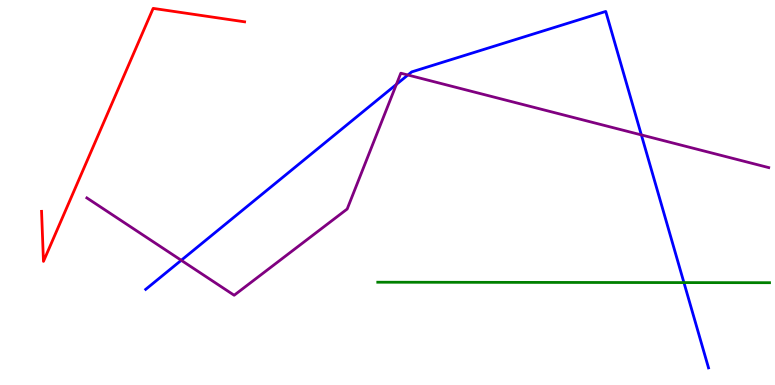[{'lines': ['blue', 'red'], 'intersections': []}, {'lines': ['green', 'red'], 'intersections': []}, {'lines': ['purple', 'red'], 'intersections': []}, {'lines': ['blue', 'green'], 'intersections': [{'x': 8.82, 'y': 2.66}]}, {'lines': ['blue', 'purple'], 'intersections': [{'x': 2.34, 'y': 3.24}, {'x': 5.11, 'y': 7.81}, {'x': 5.26, 'y': 8.05}, {'x': 8.28, 'y': 6.5}]}, {'lines': ['green', 'purple'], 'intersections': []}]